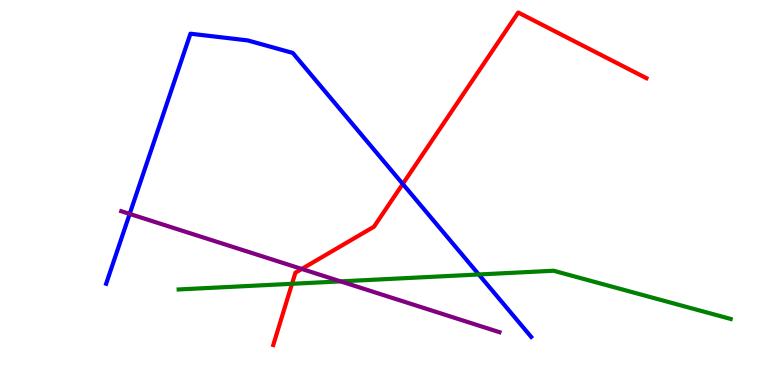[{'lines': ['blue', 'red'], 'intersections': [{'x': 5.2, 'y': 5.22}]}, {'lines': ['green', 'red'], 'intersections': [{'x': 3.77, 'y': 2.63}]}, {'lines': ['purple', 'red'], 'intersections': [{'x': 3.89, 'y': 3.01}]}, {'lines': ['blue', 'green'], 'intersections': [{'x': 6.18, 'y': 2.87}]}, {'lines': ['blue', 'purple'], 'intersections': [{'x': 1.67, 'y': 4.44}]}, {'lines': ['green', 'purple'], 'intersections': [{'x': 4.39, 'y': 2.69}]}]